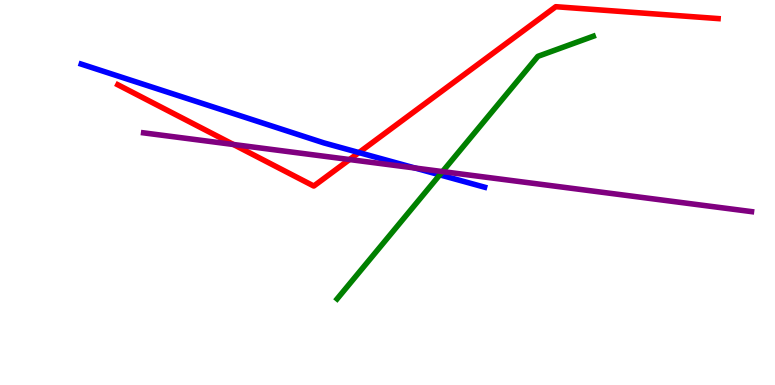[{'lines': ['blue', 'red'], 'intersections': [{'x': 4.63, 'y': 6.04}]}, {'lines': ['green', 'red'], 'intersections': []}, {'lines': ['purple', 'red'], 'intersections': [{'x': 3.01, 'y': 6.25}, {'x': 4.51, 'y': 5.86}]}, {'lines': ['blue', 'green'], 'intersections': [{'x': 5.67, 'y': 5.46}]}, {'lines': ['blue', 'purple'], 'intersections': [{'x': 5.36, 'y': 5.64}]}, {'lines': ['green', 'purple'], 'intersections': [{'x': 5.71, 'y': 5.54}]}]